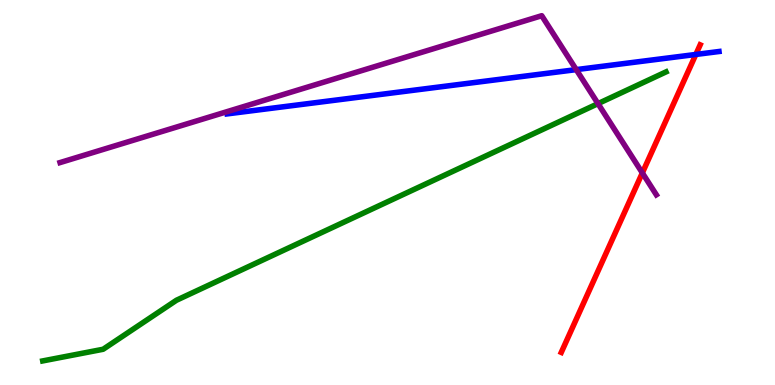[{'lines': ['blue', 'red'], 'intersections': [{'x': 8.98, 'y': 8.59}]}, {'lines': ['green', 'red'], 'intersections': []}, {'lines': ['purple', 'red'], 'intersections': [{'x': 8.29, 'y': 5.51}]}, {'lines': ['blue', 'green'], 'intersections': []}, {'lines': ['blue', 'purple'], 'intersections': [{'x': 7.44, 'y': 8.19}]}, {'lines': ['green', 'purple'], 'intersections': [{'x': 7.72, 'y': 7.31}]}]